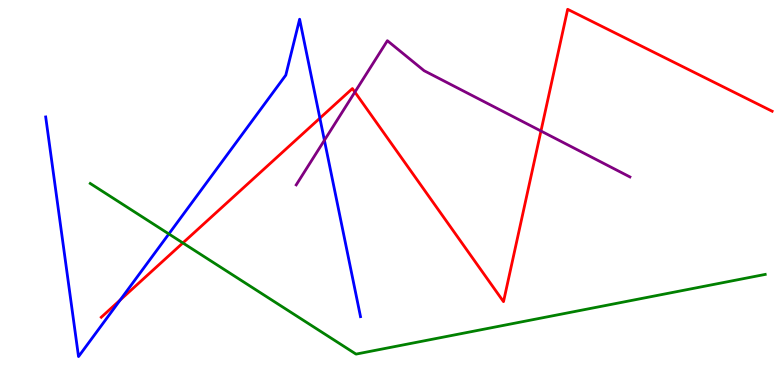[{'lines': ['blue', 'red'], 'intersections': [{'x': 1.55, 'y': 2.21}, {'x': 4.13, 'y': 6.93}]}, {'lines': ['green', 'red'], 'intersections': [{'x': 2.36, 'y': 3.69}]}, {'lines': ['purple', 'red'], 'intersections': [{'x': 4.58, 'y': 7.61}, {'x': 6.98, 'y': 6.6}]}, {'lines': ['blue', 'green'], 'intersections': [{'x': 2.18, 'y': 3.92}]}, {'lines': ['blue', 'purple'], 'intersections': [{'x': 4.19, 'y': 6.36}]}, {'lines': ['green', 'purple'], 'intersections': []}]